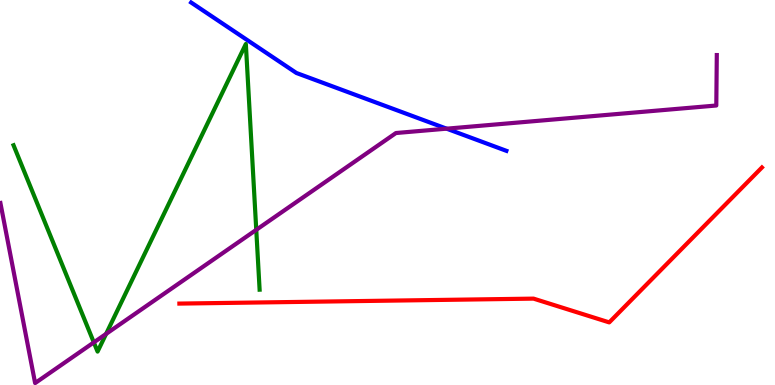[{'lines': ['blue', 'red'], 'intersections': []}, {'lines': ['green', 'red'], 'intersections': []}, {'lines': ['purple', 'red'], 'intersections': []}, {'lines': ['blue', 'green'], 'intersections': []}, {'lines': ['blue', 'purple'], 'intersections': [{'x': 5.76, 'y': 6.66}]}, {'lines': ['green', 'purple'], 'intersections': [{'x': 1.21, 'y': 1.11}, {'x': 1.37, 'y': 1.33}, {'x': 3.31, 'y': 4.03}]}]